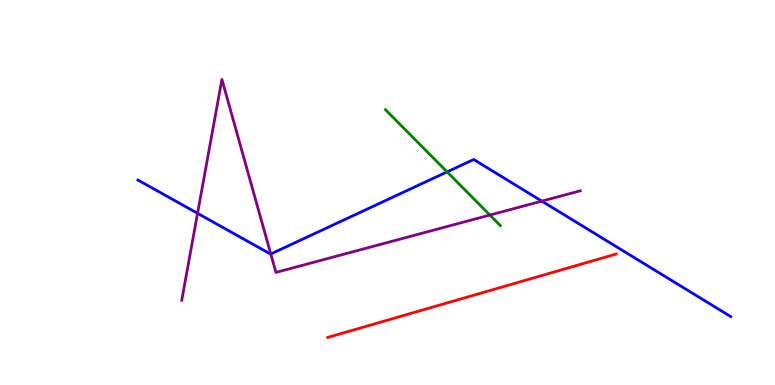[{'lines': ['blue', 'red'], 'intersections': []}, {'lines': ['green', 'red'], 'intersections': []}, {'lines': ['purple', 'red'], 'intersections': []}, {'lines': ['blue', 'green'], 'intersections': [{'x': 5.77, 'y': 5.54}]}, {'lines': ['blue', 'purple'], 'intersections': [{'x': 2.55, 'y': 4.46}, {'x': 3.49, 'y': 3.4}, {'x': 6.99, 'y': 4.78}]}, {'lines': ['green', 'purple'], 'intersections': [{'x': 6.32, 'y': 4.41}]}]